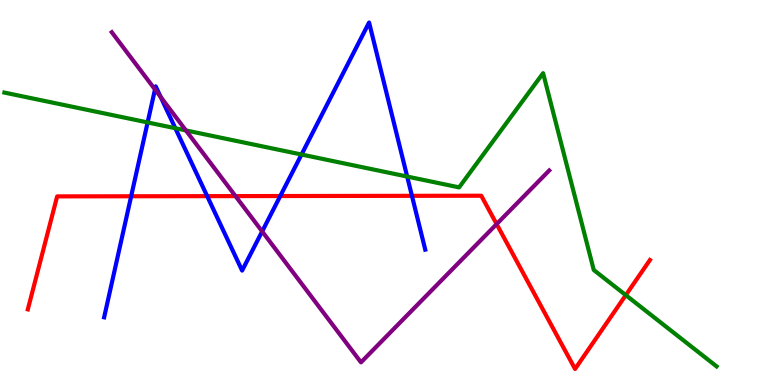[{'lines': ['blue', 'red'], 'intersections': [{'x': 1.69, 'y': 4.9}, {'x': 2.67, 'y': 4.91}, {'x': 3.62, 'y': 4.91}, {'x': 5.32, 'y': 4.91}]}, {'lines': ['green', 'red'], 'intersections': [{'x': 8.07, 'y': 2.33}]}, {'lines': ['purple', 'red'], 'intersections': [{'x': 3.04, 'y': 4.91}, {'x': 6.41, 'y': 4.18}]}, {'lines': ['blue', 'green'], 'intersections': [{'x': 1.9, 'y': 6.82}, {'x': 2.26, 'y': 6.67}, {'x': 3.89, 'y': 5.99}, {'x': 5.25, 'y': 5.41}]}, {'lines': ['blue', 'purple'], 'intersections': [{'x': 2.0, 'y': 7.68}, {'x': 2.07, 'y': 7.48}, {'x': 3.38, 'y': 3.99}]}, {'lines': ['green', 'purple'], 'intersections': [{'x': 2.4, 'y': 6.61}]}]